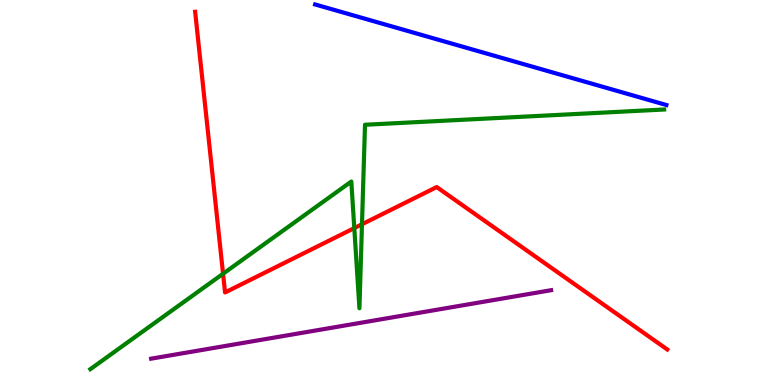[{'lines': ['blue', 'red'], 'intersections': []}, {'lines': ['green', 'red'], 'intersections': [{'x': 2.88, 'y': 2.89}, {'x': 4.57, 'y': 4.08}, {'x': 4.67, 'y': 4.17}]}, {'lines': ['purple', 'red'], 'intersections': []}, {'lines': ['blue', 'green'], 'intersections': []}, {'lines': ['blue', 'purple'], 'intersections': []}, {'lines': ['green', 'purple'], 'intersections': []}]